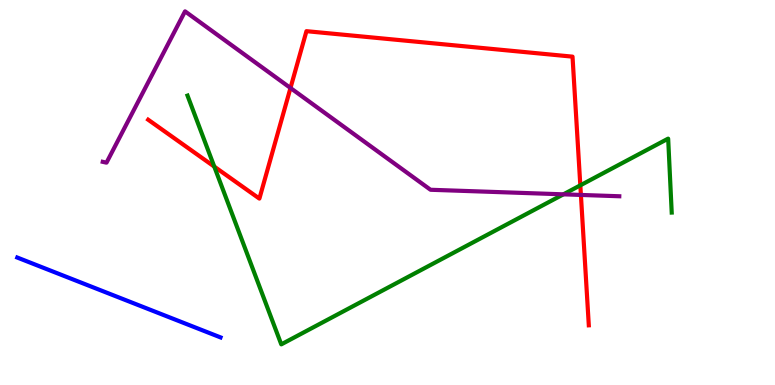[{'lines': ['blue', 'red'], 'intersections': []}, {'lines': ['green', 'red'], 'intersections': [{'x': 2.76, 'y': 5.67}, {'x': 7.49, 'y': 5.19}]}, {'lines': ['purple', 'red'], 'intersections': [{'x': 3.75, 'y': 7.71}, {'x': 7.5, 'y': 4.94}]}, {'lines': ['blue', 'green'], 'intersections': []}, {'lines': ['blue', 'purple'], 'intersections': []}, {'lines': ['green', 'purple'], 'intersections': [{'x': 7.27, 'y': 4.95}]}]